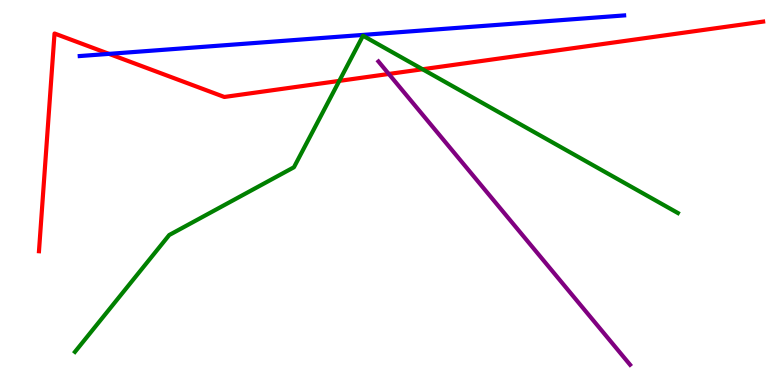[{'lines': ['blue', 'red'], 'intersections': [{'x': 1.41, 'y': 8.6}]}, {'lines': ['green', 'red'], 'intersections': [{'x': 4.38, 'y': 7.9}, {'x': 5.45, 'y': 8.2}]}, {'lines': ['purple', 'red'], 'intersections': [{'x': 5.02, 'y': 8.08}]}, {'lines': ['blue', 'green'], 'intersections': []}, {'lines': ['blue', 'purple'], 'intersections': []}, {'lines': ['green', 'purple'], 'intersections': []}]